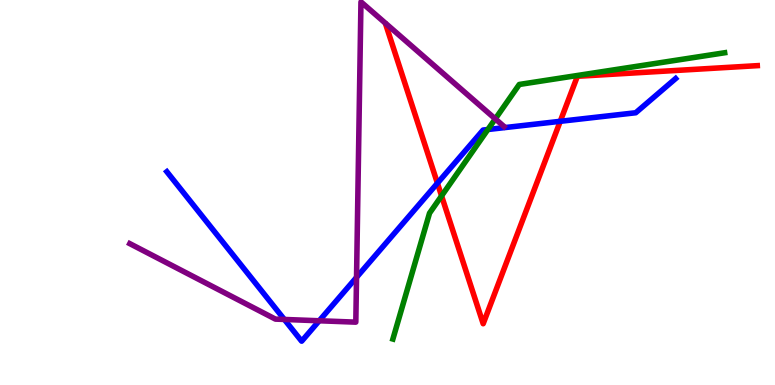[{'lines': ['blue', 'red'], 'intersections': [{'x': 5.64, 'y': 5.24}, {'x': 7.23, 'y': 6.85}]}, {'lines': ['green', 'red'], 'intersections': [{'x': 5.7, 'y': 4.91}]}, {'lines': ['purple', 'red'], 'intersections': []}, {'lines': ['blue', 'green'], 'intersections': [{'x': 6.3, 'y': 6.64}]}, {'lines': ['blue', 'purple'], 'intersections': [{'x': 3.67, 'y': 1.7}, {'x': 4.12, 'y': 1.67}, {'x': 4.6, 'y': 2.8}]}, {'lines': ['green', 'purple'], 'intersections': [{'x': 6.39, 'y': 6.91}]}]